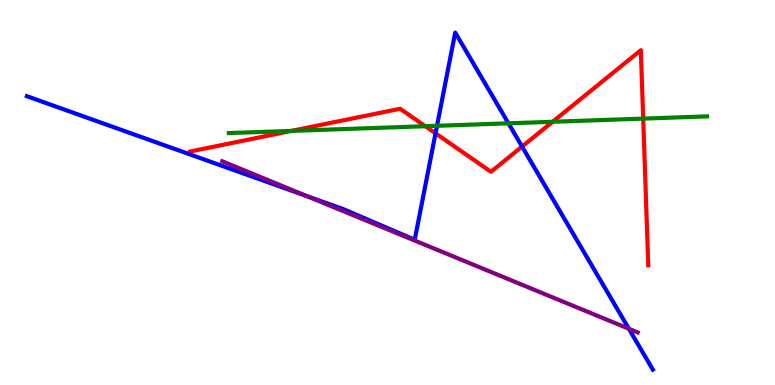[{'lines': ['blue', 'red'], 'intersections': [{'x': 5.62, 'y': 6.54}, {'x': 6.74, 'y': 6.19}]}, {'lines': ['green', 'red'], 'intersections': [{'x': 3.76, 'y': 6.6}, {'x': 5.49, 'y': 6.72}, {'x': 7.13, 'y': 6.84}, {'x': 8.3, 'y': 6.92}]}, {'lines': ['purple', 'red'], 'intersections': []}, {'lines': ['blue', 'green'], 'intersections': [{'x': 5.64, 'y': 6.73}, {'x': 6.56, 'y': 6.8}]}, {'lines': ['blue', 'purple'], 'intersections': [{'x': 3.96, 'y': 4.91}, {'x': 8.11, 'y': 1.46}]}, {'lines': ['green', 'purple'], 'intersections': []}]